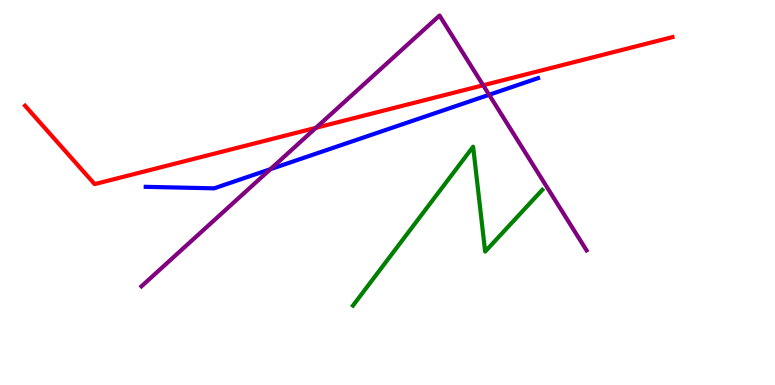[{'lines': ['blue', 'red'], 'intersections': []}, {'lines': ['green', 'red'], 'intersections': []}, {'lines': ['purple', 'red'], 'intersections': [{'x': 4.08, 'y': 6.68}, {'x': 6.23, 'y': 7.79}]}, {'lines': ['blue', 'green'], 'intersections': []}, {'lines': ['blue', 'purple'], 'intersections': [{'x': 3.49, 'y': 5.61}, {'x': 6.31, 'y': 7.54}]}, {'lines': ['green', 'purple'], 'intersections': []}]